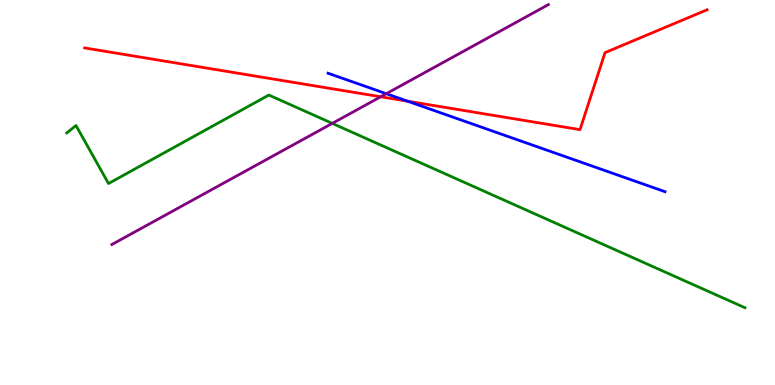[{'lines': ['blue', 'red'], 'intersections': [{'x': 5.26, 'y': 7.37}]}, {'lines': ['green', 'red'], 'intersections': []}, {'lines': ['purple', 'red'], 'intersections': [{'x': 4.91, 'y': 7.49}]}, {'lines': ['blue', 'green'], 'intersections': []}, {'lines': ['blue', 'purple'], 'intersections': [{'x': 4.98, 'y': 7.57}]}, {'lines': ['green', 'purple'], 'intersections': [{'x': 4.29, 'y': 6.8}]}]